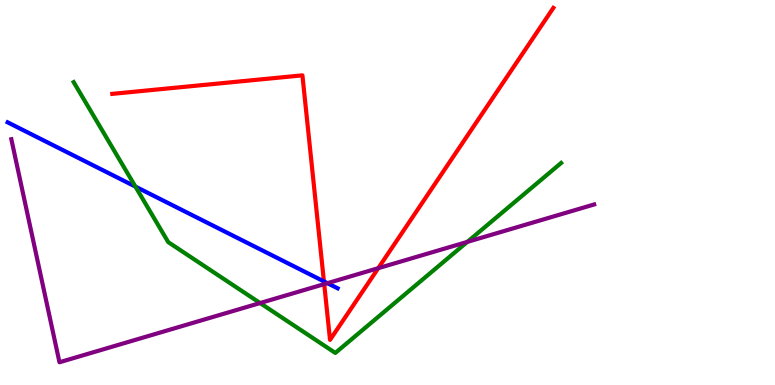[{'lines': ['blue', 'red'], 'intersections': [{'x': 4.18, 'y': 2.69}]}, {'lines': ['green', 'red'], 'intersections': []}, {'lines': ['purple', 'red'], 'intersections': [{'x': 4.18, 'y': 2.62}, {'x': 4.88, 'y': 3.03}]}, {'lines': ['blue', 'green'], 'intersections': [{'x': 1.75, 'y': 5.15}]}, {'lines': ['blue', 'purple'], 'intersections': [{'x': 4.22, 'y': 2.64}]}, {'lines': ['green', 'purple'], 'intersections': [{'x': 3.36, 'y': 2.13}, {'x': 6.03, 'y': 3.72}]}]